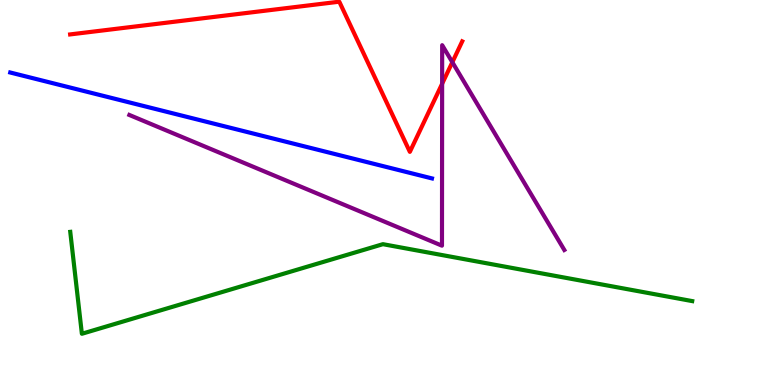[{'lines': ['blue', 'red'], 'intersections': []}, {'lines': ['green', 'red'], 'intersections': []}, {'lines': ['purple', 'red'], 'intersections': [{'x': 5.7, 'y': 7.82}, {'x': 5.84, 'y': 8.38}]}, {'lines': ['blue', 'green'], 'intersections': []}, {'lines': ['blue', 'purple'], 'intersections': []}, {'lines': ['green', 'purple'], 'intersections': []}]